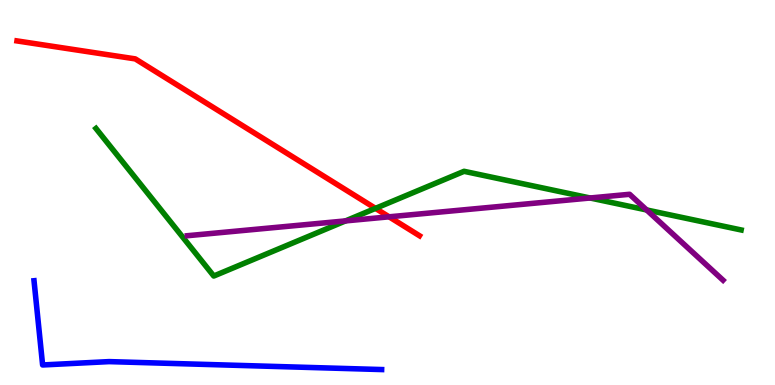[{'lines': ['blue', 'red'], 'intersections': []}, {'lines': ['green', 'red'], 'intersections': [{'x': 4.85, 'y': 4.59}]}, {'lines': ['purple', 'red'], 'intersections': [{'x': 5.02, 'y': 4.37}]}, {'lines': ['blue', 'green'], 'intersections': []}, {'lines': ['blue', 'purple'], 'intersections': []}, {'lines': ['green', 'purple'], 'intersections': [{'x': 4.46, 'y': 4.26}, {'x': 7.61, 'y': 4.86}, {'x': 8.34, 'y': 4.55}]}]